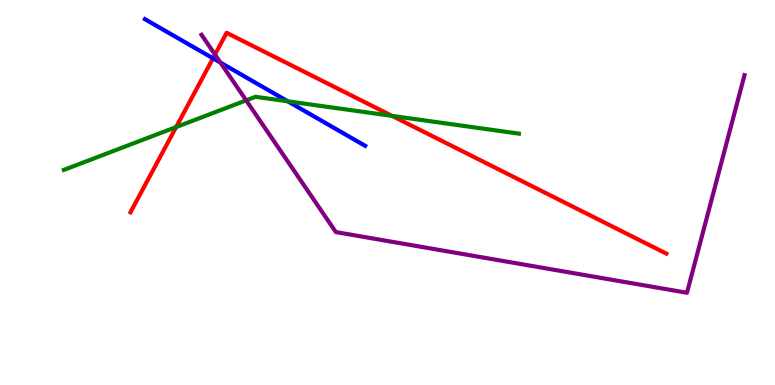[{'lines': ['blue', 'red'], 'intersections': [{'x': 2.75, 'y': 8.49}]}, {'lines': ['green', 'red'], 'intersections': [{'x': 2.27, 'y': 6.7}, {'x': 5.06, 'y': 6.99}]}, {'lines': ['purple', 'red'], 'intersections': [{'x': 2.77, 'y': 8.58}]}, {'lines': ['blue', 'green'], 'intersections': [{'x': 3.71, 'y': 7.37}]}, {'lines': ['blue', 'purple'], 'intersections': [{'x': 2.84, 'y': 8.37}]}, {'lines': ['green', 'purple'], 'intersections': [{'x': 3.18, 'y': 7.39}]}]